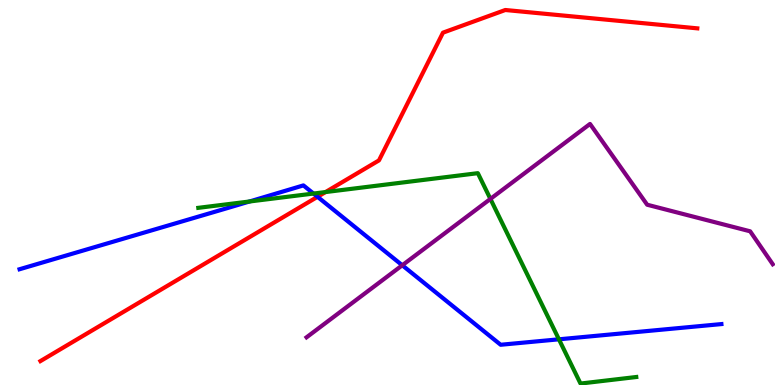[{'lines': ['blue', 'red'], 'intersections': [{'x': 4.1, 'y': 4.89}]}, {'lines': ['green', 'red'], 'intersections': [{'x': 4.2, 'y': 5.01}]}, {'lines': ['purple', 'red'], 'intersections': []}, {'lines': ['blue', 'green'], 'intersections': [{'x': 3.22, 'y': 4.77}, {'x': 4.05, 'y': 4.97}, {'x': 7.21, 'y': 1.19}]}, {'lines': ['blue', 'purple'], 'intersections': [{'x': 5.19, 'y': 3.11}]}, {'lines': ['green', 'purple'], 'intersections': [{'x': 6.33, 'y': 4.83}]}]